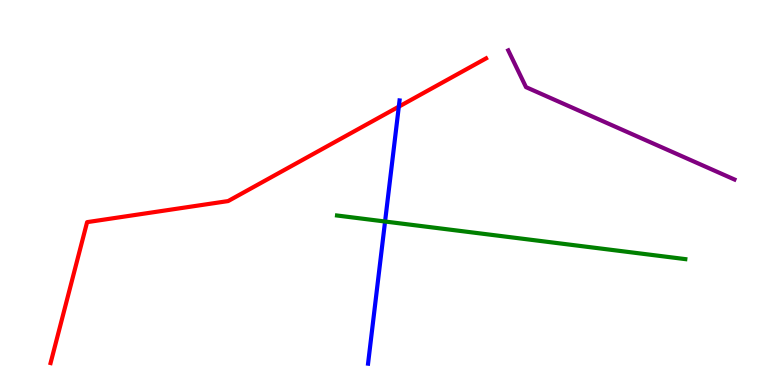[{'lines': ['blue', 'red'], 'intersections': [{'x': 5.15, 'y': 7.23}]}, {'lines': ['green', 'red'], 'intersections': []}, {'lines': ['purple', 'red'], 'intersections': []}, {'lines': ['blue', 'green'], 'intersections': [{'x': 4.97, 'y': 4.25}]}, {'lines': ['blue', 'purple'], 'intersections': []}, {'lines': ['green', 'purple'], 'intersections': []}]